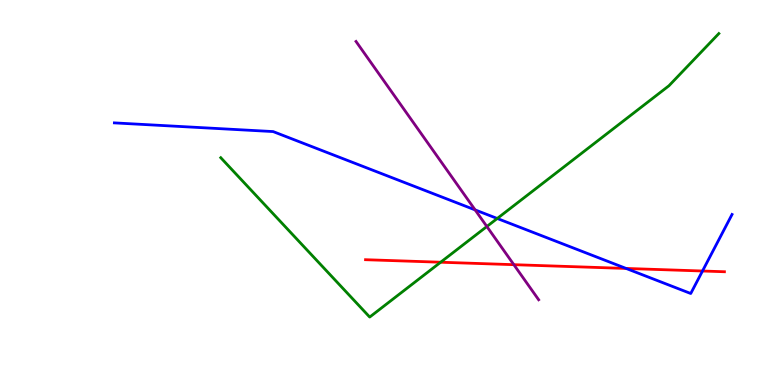[{'lines': ['blue', 'red'], 'intersections': [{'x': 8.08, 'y': 3.03}, {'x': 9.06, 'y': 2.96}]}, {'lines': ['green', 'red'], 'intersections': [{'x': 5.69, 'y': 3.19}]}, {'lines': ['purple', 'red'], 'intersections': [{'x': 6.63, 'y': 3.13}]}, {'lines': ['blue', 'green'], 'intersections': [{'x': 6.42, 'y': 4.33}]}, {'lines': ['blue', 'purple'], 'intersections': [{'x': 6.13, 'y': 4.55}]}, {'lines': ['green', 'purple'], 'intersections': [{'x': 6.28, 'y': 4.12}]}]